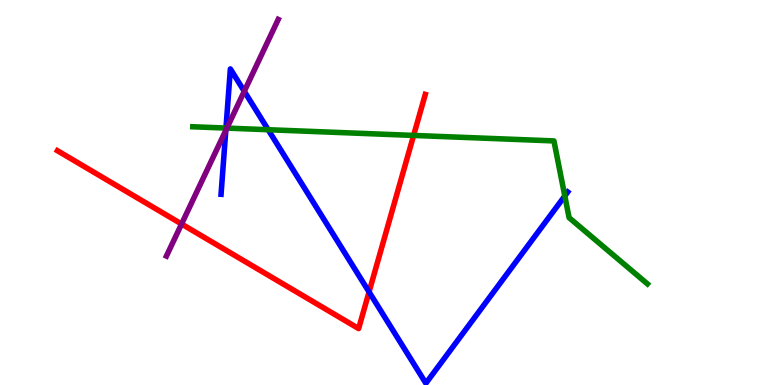[{'lines': ['blue', 'red'], 'intersections': [{'x': 4.76, 'y': 2.42}]}, {'lines': ['green', 'red'], 'intersections': [{'x': 5.34, 'y': 6.48}]}, {'lines': ['purple', 'red'], 'intersections': [{'x': 2.34, 'y': 4.18}]}, {'lines': ['blue', 'green'], 'intersections': [{'x': 2.92, 'y': 6.67}, {'x': 3.46, 'y': 6.63}, {'x': 7.29, 'y': 4.91}]}, {'lines': ['blue', 'purple'], 'intersections': [{'x': 2.91, 'y': 6.61}, {'x': 3.15, 'y': 7.63}]}, {'lines': ['green', 'purple'], 'intersections': [{'x': 2.93, 'y': 6.67}]}]